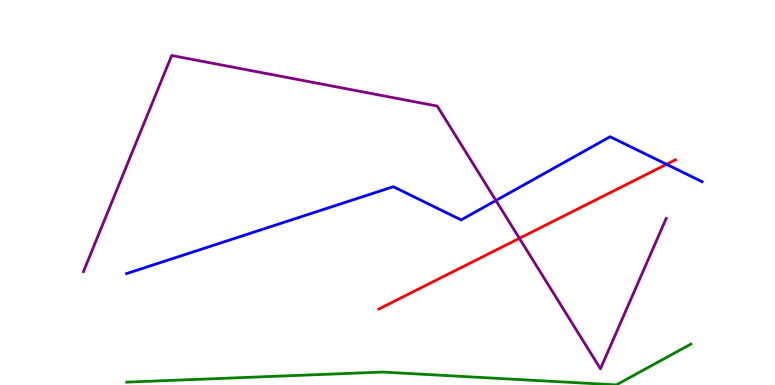[{'lines': ['blue', 'red'], 'intersections': [{'x': 8.6, 'y': 5.73}]}, {'lines': ['green', 'red'], 'intersections': []}, {'lines': ['purple', 'red'], 'intersections': [{'x': 6.7, 'y': 3.81}]}, {'lines': ['blue', 'green'], 'intersections': []}, {'lines': ['blue', 'purple'], 'intersections': [{'x': 6.4, 'y': 4.79}]}, {'lines': ['green', 'purple'], 'intersections': []}]